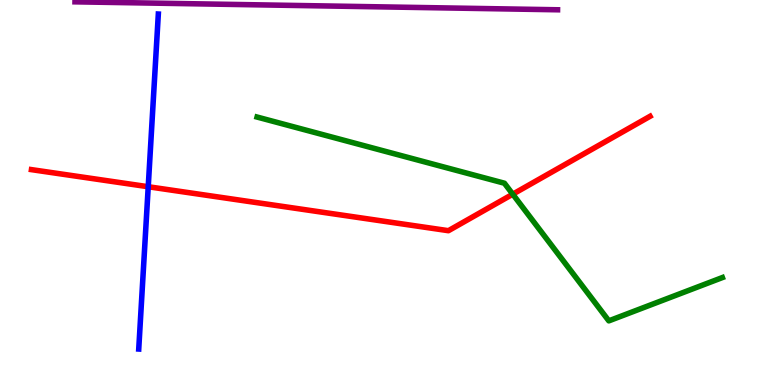[{'lines': ['blue', 'red'], 'intersections': [{'x': 1.91, 'y': 5.15}]}, {'lines': ['green', 'red'], 'intersections': [{'x': 6.62, 'y': 4.96}]}, {'lines': ['purple', 'red'], 'intersections': []}, {'lines': ['blue', 'green'], 'intersections': []}, {'lines': ['blue', 'purple'], 'intersections': []}, {'lines': ['green', 'purple'], 'intersections': []}]